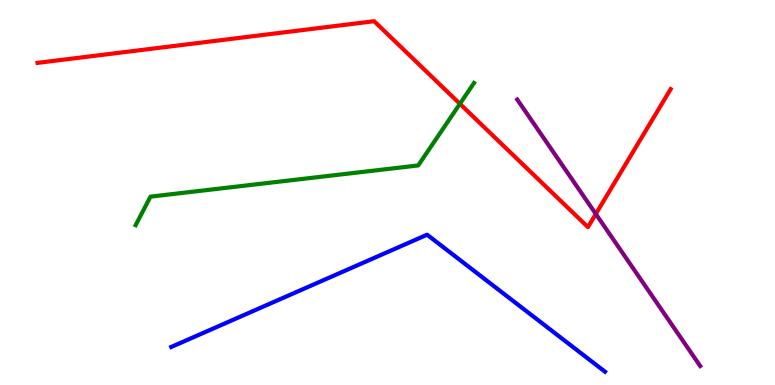[{'lines': ['blue', 'red'], 'intersections': []}, {'lines': ['green', 'red'], 'intersections': [{'x': 5.93, 'y': 7.3}]}, {'lines': ['purple', 'red'], 'intersections': [{'x': 7.69, 'y': 4.44}]}, {'lines': ['blue', 'green'], 'intersections': []}, {'lines': ['blue', 'purple'], 'intersections': []}, {'lines': ['green', 'purple'], 'intersections': []}]